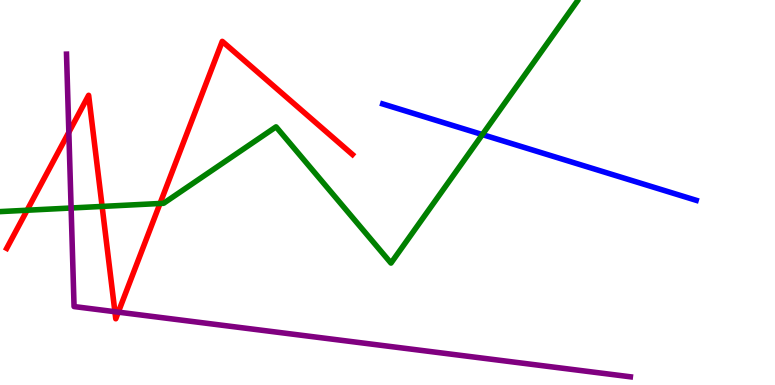[{'lines': ['blue', 'red'], 'intersections': []}, {'lines': ['green', 'red'], 'intersections': [{'x': 0.35, 'y': 4.54}, {'x': 1.32, 'y': 4.64}, {'x': 2.06, 'y': 4.71}]}, {'lines': ['purple', 'red'], 'intersections': [{'x': 0.888, 'y': 6.56}, {'x': 1.48, 'y': 1.9}, {'x': 1.53, 'y': 1.89}]}, {'lines': ['blue', 'green'], 'intersections': [{'x': 6.22, 'y': 6.5}]}, {'lines': ['blue', 'purple'], 'intersections': []}, {'lines': ['green', 'purple'], 'intersections': [{'x': 0.918, 'y': 4.6}]}]